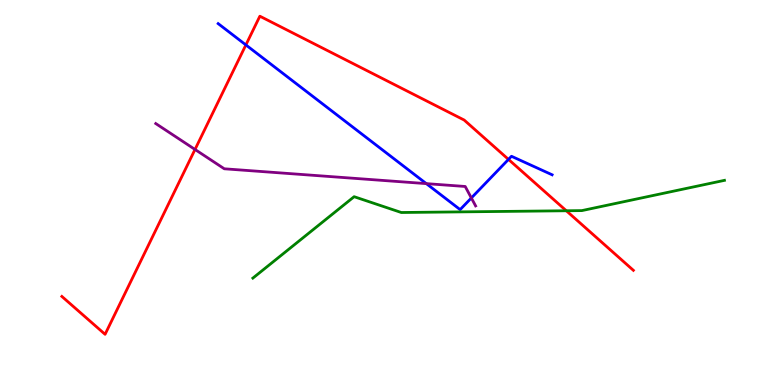[{'lines': ['blue', 'red'], 'intersections': [{'x': 3.17, 'y': 8.83}, {'x': 6.56, 'y': 5.86}]}, {'lines': ['green', 'red'], 'intersections': [{'x': 7.31, 'y': 4.53}]}, {'lines': ['purple', 'red'], 'intersections': [{'x': 2.52, 'y': 6.12}]}, {'lines': ['blue', 'green'], 'intersections': []}, {'lines': ['blue', 'purple'], 'intersections': [{'x': 5.5, 'y': 5.23}, {'x': 6.08, 'y': 4.86}]}, {'lines': ['green', 'purple'], 'intersections': []}]